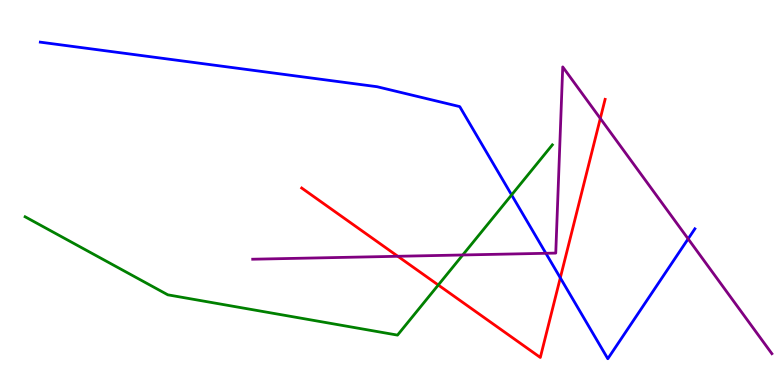[{'lines': ['blue', 'red'], 'intersections': [{'x': 7.23, 'y': 2.78}]}, {'lines': ['green', 'red'], 'intersections': [{'x': 5.66, 'y': 2.6}]}, {'lines': ['purple', 'red'], 'intersections': [{'x': 5.13, 'y': 3.34}, {'x': 7.75, 'y': 6.92}]}, {'lines': ['blue', 'green'], 'intersections': [{'x': 6.6, 'y': 4.94}]}, {'lines': ['blue', 'purple'], 'intersections': [{'x': 7.04, 'y': 3.42}, {'x': 8.88, 'y': 3.8}]}, {'lines': ['green', 'purple'], 'intersections': [{'x': 5.97, 'y': 3.38}]}]